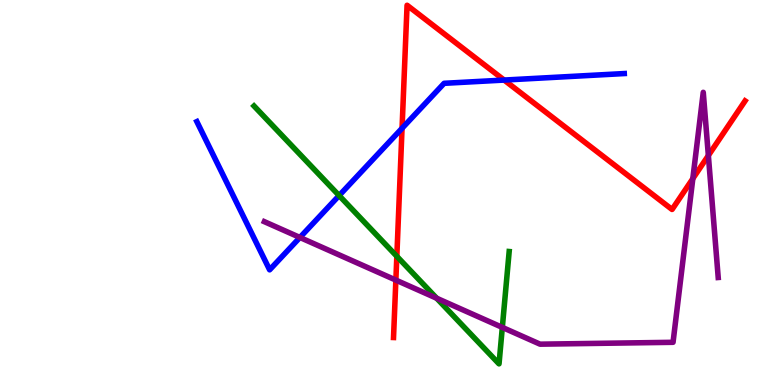[{'lines': ['blue', 'red'], 'intersections': [{'x': 5.19, 'y': 6.67}, {'x': 6.51, 'y': 7.92}]}, {'lines': ['green', 'red'], 'intersections': [{'x': 5.12, 'y': 3.34}]}, {'lines': ['purple', 'red'], 'intersections': [{'x': 5.11, 'y': 2.72}, {'x': 8.94, 'y': 5.36}, {'x': 9.14, 'y': 5.96}]}, {'lines': ['blue', 'green'], 'intersections': [{'x': 4.38, 'y': 4.92}]}, {'lines': ['blue', 'purple'], 'intersections': [{'x': 3.87, 'y': 3.83}]}, {'lines': ['green', 'purple'], 'intersections': [{'x': 5.63, 'y': 2.25}, {'x': 6.48, 'y': 1.5}]}]